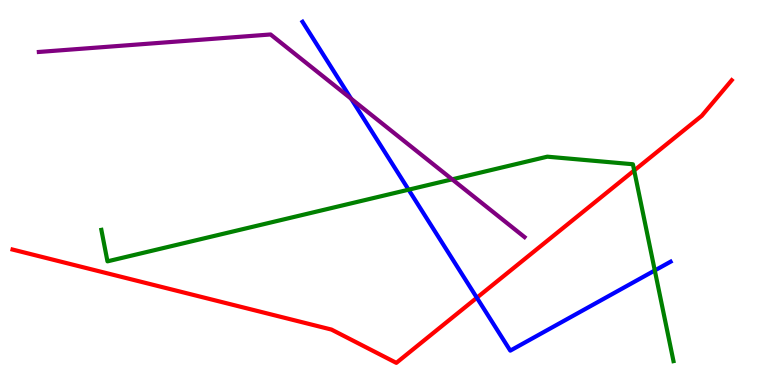[{'lines': ['blue', 'red'], 'intersections': [{'x': 6.15, 'y': 2.27}]}, {'lines': ['green', 'red'], 'intersections': [{'x': 8.18, 'y': 5.57}]}, {'lines': ['purple', 'red'], 'intersections': []}, {'lines': ['blue', 'green'], 'intersections': [{'x': 5.27, 'y': 5.07}, {'x': 8.45, 'y': 2.98}]}, {'lines': ['blue', 'purple'], 'intersections': [{'x': 4.53, 'y': 7.44}]}, {'lines': ['green', 'purple'], 'intersections': [{'x': 5.83, 'y': 5.34}]}]